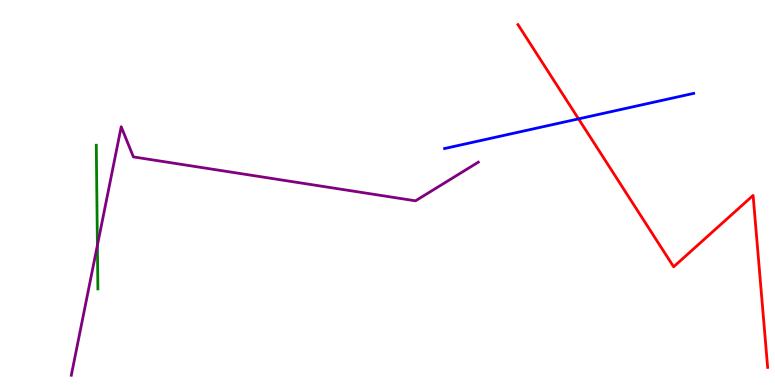[{'lines': ['blue', 'red'], 'intersections': [{'x': 7.47, 'y': 6.91}]}, {'lines': ['green', 'red'], 'intersections': []}, {'lines': ['purple', 'red'], 'intersections': []}, {'lines': ['blue', 'green'], 'intersections': []}, {'lines': ['blue', 'purple'], 'intersections': []}, {'lines': ['green', 'purple'], 'intersections': [{'x': 1.26, 'y': 3.63}]}]